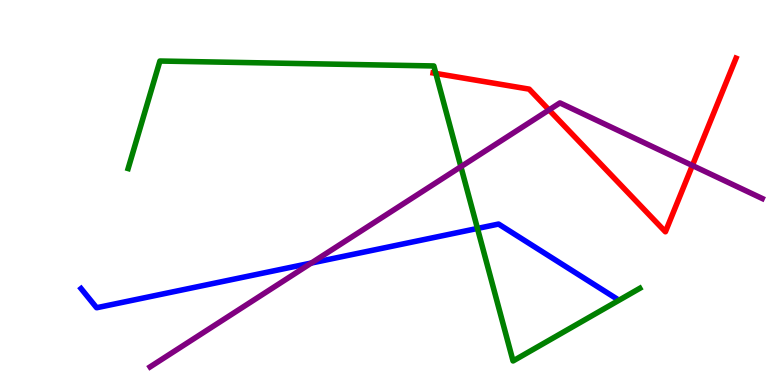[{'lines': ['blue', 'red'], 'intersections': []}, {'lines': ['green', 'red'], 'intersections': [{'x': 5.62, 'y': 8.09}]}, {'lines': ['purple', 'red'], 'intersections': [{'x': 7.08, 'y': 7.14}, {'x': 8.93, 'y': 5.7}]}, {'lines': ['blue', 'green'], 'intersections': [{'x': 6.16, 'y': 4.07}]}, {'lines': ['blue', 'purple'], 'intersections': [{'x': 4.02, 'y': 3.17}]}, {'lines': ['green', 'purple'], 'intersections': [{'x': 5.95, 'y': 5.67}]}]